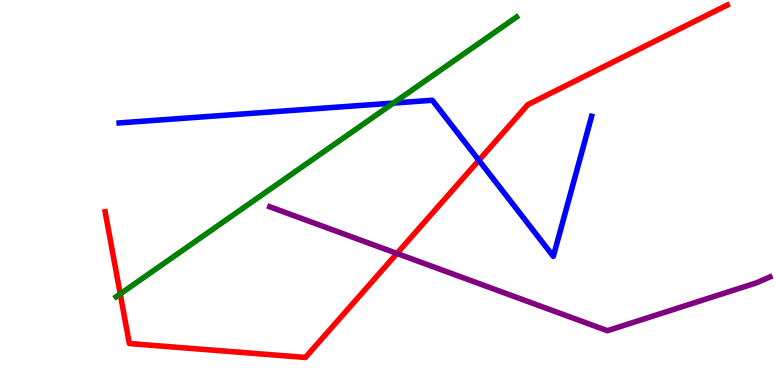[{'lines': ['blue', 'red'], 'intersections': [{'x': 6.18, 'y': 5.84}]}, {'lines': ['green', 'red'], 'intersections': [{'x': 1.55, 'y': 2.37}]}, {'lines': ['purple', 'red'], 'intersections': [{'x': 5.12, 'y': 3.42}]}, {'lines': ['blue', 'green'], 'intersections': [{'x': 5.08, 'y': 7.32}]}, {'lines': ['blue', 'purple'], 'intersections': []}, {'lines': ['green', 'purple'], 'intersections': []}]